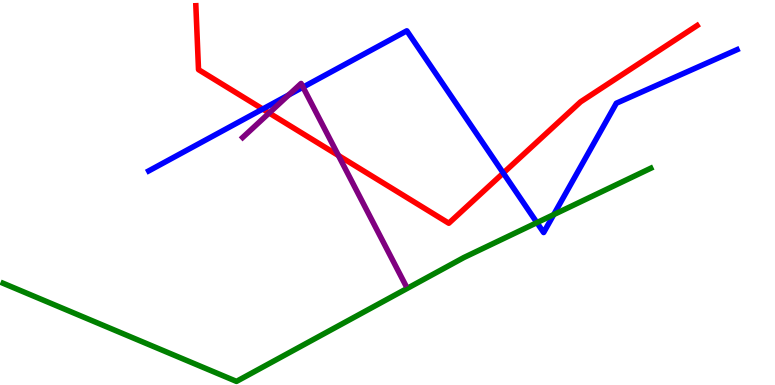[{'lines': ['blue', 'red'], 'intersections': [{'x': 3.39, 'y': 7.17}, {'x': 6.49, 'y': 5.51}]}, {'lines': ['green', 'red'], 'intersections': []}, {'lines': ['purple', 'red'], 'intersections': [{'x': 3.47, 'y': 7.06}, {'x': 4.37, 'y': 5.96}]}, {'lines': ['blue', 'green'], 'intersections': [{'x': 6.93, 'y': 4.22}, {'x': 7.14, 'y': 4.43}]}, {'lines': ['blue', 'purple'], 'intersections': [{'x': 3.73, 'y': 7.53}, {'x': 3.91, 'y': 7.74}]}, {'lines': ['green', 'purple'], 'intersections': []}]